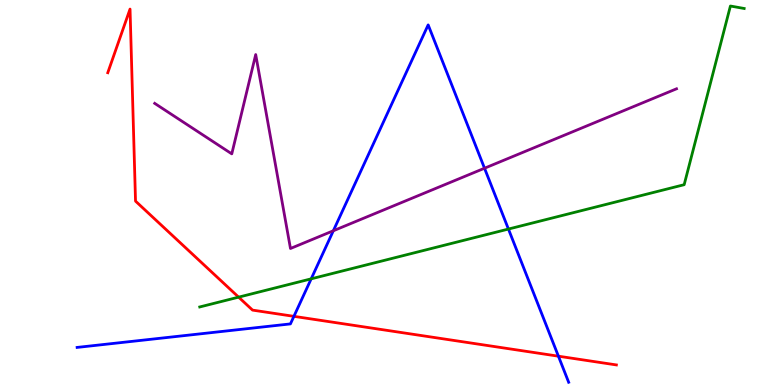[{'lines': ['blue', 'red'], 'intersections': [{'x': 3.79, 'y': 1.78}, {'x': 7.21, 'y': 0.748}]}, {'lines': ['green', 'red'], 'intersections': [{'x': 3.08, 'y': 2.28}]}, {'lines': ['purple', 'red'], 'intersections': []}, {'lines': ['blue', 'green'], 'intersections': [{'x': 4.02, 'y': 2.76}, {'x': 6.56, 'y': 4.05}]}, {'lines': ['blue', 'purple'], 'intersections': [{'x': 4.3, 'y': 4.01}, {'x': 6.25, 'y': 5.63}]}, {'lines': ['green', 'purple'], 'intersections': []}]